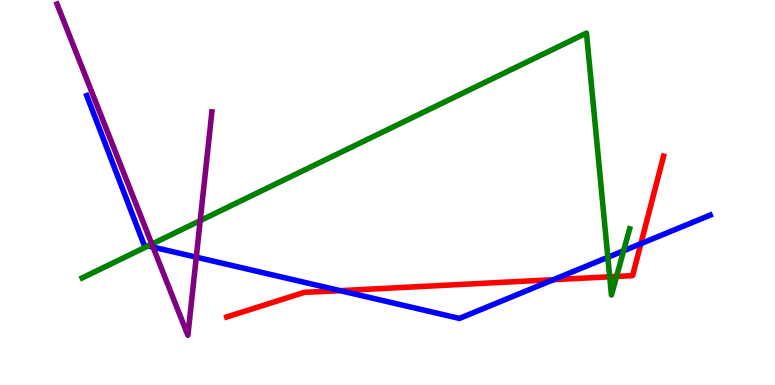[{'lines': ['blue', 'red'], 'intersections': [{'x': 4.39, 'y': 2.45}, {'x': 7.14, 'y': 2.74}, {'x': 8.27, 'y': 3.67}]}, {'lines': ['green', 'red'], 'intersections': [{'x': 7.87, 'y': 2.81}, {'x': 7.96, 'y': 2.82}]}, {'lines': ['purple', 'red'], 'intersections': []}, {'lines': ['blue', 'green'], 'intersections': [{'x': 1.91, 'y': 3.61}, {'x': 7.84, 'y': 3.32}, {'x': 8.05, 'y': 3.49}]}, {'lines': ['blue', 'purple'], 'intersections': [{'x': 1.97, 'y': 3.58}, {'x': 2.53, 'y': 3.32}]}, {'lines': ['green', 'purple'], 'intersections': [{'x': 1.96, 'y': 3.66}, {'x': 2.58, 'y': 4.27}]}]